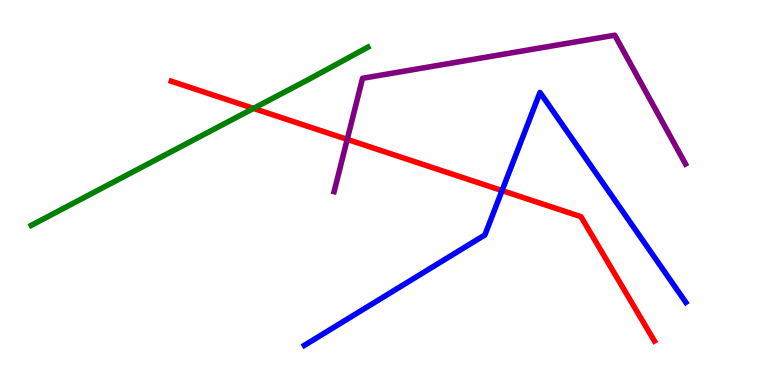[{'lines': ['blue', 'red'], 'intersections': [{'x': 6.48, 'y': 5.05}]}, {'lines': ['green', 'red'], 'intersections': [{'x': 3.27, 'y': 7.18}]}, {'lines': ['purple', 'red'], 'intersections': [{'x': 4.48, 'y': 6.38}]}, {'lines': ['blue', 'green'], 'intersections': []}, {'lines': ['blue', 'purple'], 'intersections': []}, {'lines': ['green', 'purple'], 'intersections': []}]